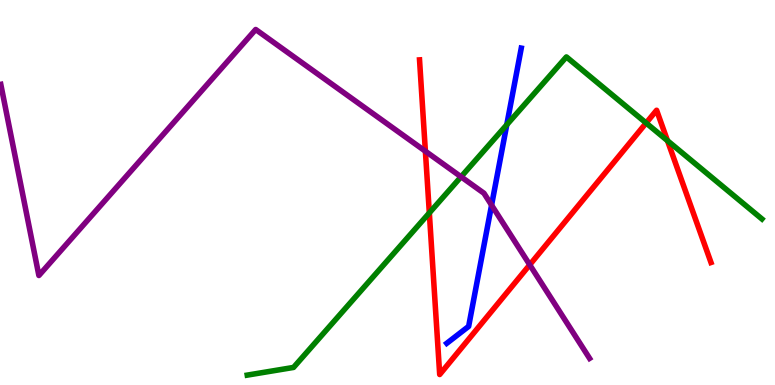[{'lines': ['blue', 'red'], 'intersections': []}, {'lines': ['green', 'red'], 'intersections': [{'x': 5.54, 'y': 4.47}, {'x': 8.34, 'y': 6.81}, {'x': 8.61, 'y': 6.35}]}, {'lines': ['purple', 'red'], 'intersections': [{'x': 5.49, 'y': 6.07}, {'x': 6.84, 'y': 3.12}]}, {'lines': ['blue', 'green'], 'intersections': [{'x': 6.54, 'y': 6.76}]}, {'lines': ['blue', 'purple'], 'intersections': [{'x': 6.34, 'y': 4.67}]}, {'lines': ['green', 'purple'], 'intersections': [{'x': 5.95, 'y': 5.41}]}]